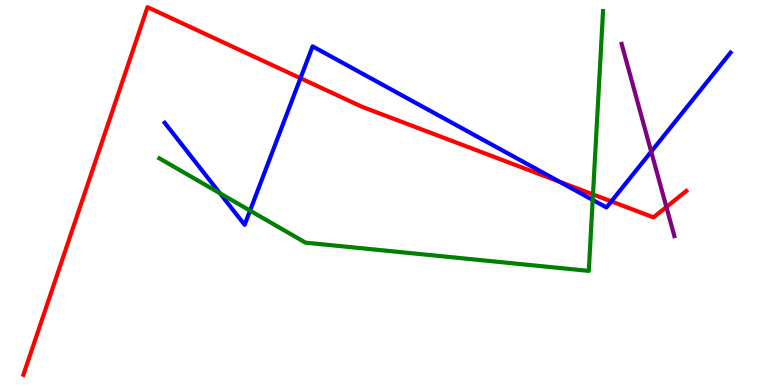[{'lines': ['blue', 'red'], 'intersections': [{'x': 3.88, 'y': 7.97}, {'x': 7.22, 'y': 5.28}, {'x': 7.89, 'y': 4.77}]}, {'lines': ['green', 'red'], 'intersections': [{'x': 7.65, 'y': 4.95}]}, {'lines': ['purple', 'red'], 'intersections': [{'x': 8.6, 'y': 4.62}]}, {'lines': ['blue', 'green'], 'intersections': [{'x': 2.84, 'y': 4.98}, {'x': 3.23, 'y': 4.53}, {'x': 7.65, 'y': 4.81}]}, {'lines': ['blue', 'purple'], 'intersections': [{'x': 8.4, 'y': 6.06}]}, {'lines': ['green', 'purple'], 'intersections': []}]